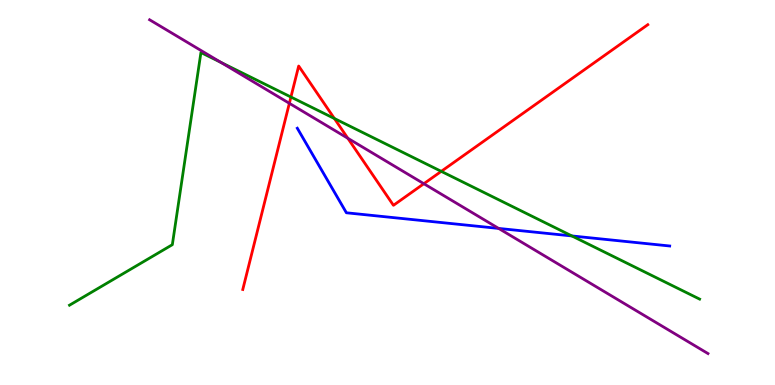[{'lines': ['blue', 'red'], 'intersections': []}, {'lines': ['green', 'red'], 'intersections': [{'x': 3.75, 'y': 7.48}, {'x': 4.31, 'y': 6.92}, {'x': 5.69, 'y': 5.55}]}, {'lines': ['purple', 'red'], 'intersections': [{'x': 3.73, 'y': 7.32}, {'x': 4.49, 'y': 6.41}, {'x': 5.47, 'y': 5.23}]}, {'lines': ['blue', 'green'], 'intersections': [{'x': 7.38, 'y': 3.87}]}, {'lines': ['blue', 'purple'], 'intersections': [{'x': 6.43, 'y': 4.07}]}, {'lines': ['green', 'purple'], 'intersections': [{'x': 2.85, 'y': 8.38}]}]